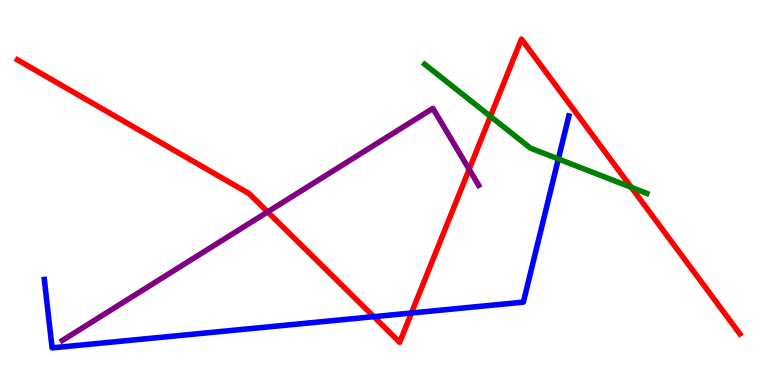[{'lines': ['blue', 'red'], 'intersections': [{'x': 4.82, 'y': 1.77}, {'x': 5.31, 'y': 1.87}]}, {'lines': ['green', 'red'], 'intersections': [{'x': 6.33, 'y': 6.98}, {'x': 8.15, 'y': 5.13}]}, {'lines': ['purple', 'red'], 'intersections': [{'x': 3.45, 'y': 4.5}, {'x': 6.05, 'y': 5.6}]}, {'lines': ['blue', 'green'], 'intersections': [{'x': 7.2, 'y': 5.87}]}, {'lines': ['blue', 'purple'], 'intersections': []}, {'lines': ['green', 'purple'], 'intersections': []}]